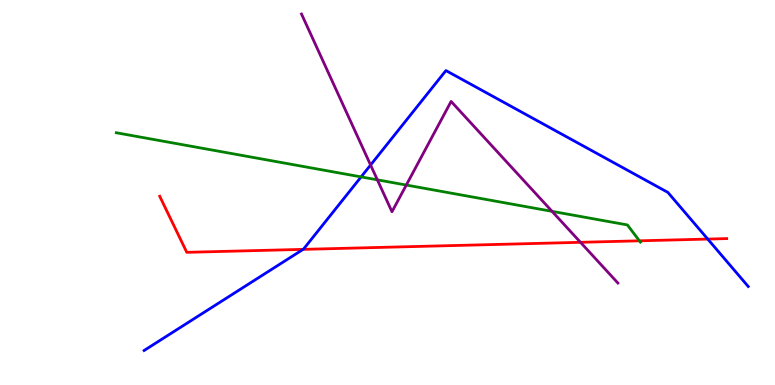[{'lines': ['blue', 'red'], 'intersections': [{'x': 3.91, 'y': 3.52}, {'x': 9.13, 'y': 3.79}]}, {'lines': ['green', 'red'], 'intersections': [{'x': 8.25, 'y': 3.75}]}, {'lines': ['purple', 'red'], 'intersections': [{'x': 7.49, 'y': 3.71}]}, {'lines': ['blue', 'green'], 'intersections': [{'x': 4.66, 'y': 5.41}]}, {'lines': ['blue', 'purple'], 'intersections': [{'x': 4.78, 'y': 5.71}]}, {'lines': ['green', 'purple'], 'intersections': [{'x': 4.87, 'y': 5.33}, {'x': 5.24, 'y': 5.19}, {'x': 7.12, 'y': 4.51}]}]